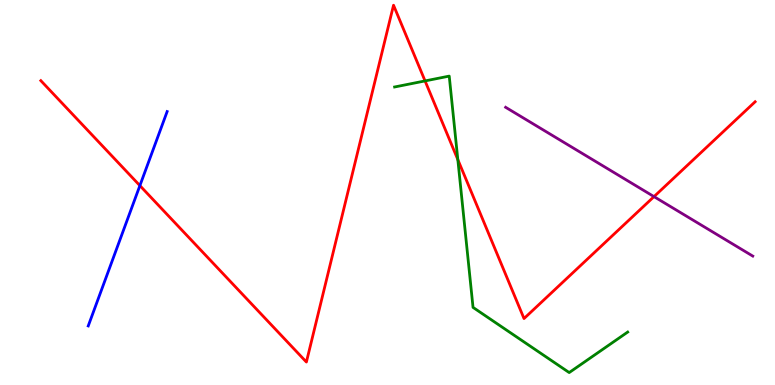[{'lines': ['blue', 'red'], 'intersections': [{'x': 1.81, 'y': 5.18}]}, {'lines': ['green', 'red'], 'intersections': [{'x': 5.48, 'y': 7.9}, {'x': 5.91, 'y': 5.85}]}, {'lines': ['purple', 'red'], 'intersections': [{'x': 8.44, 'y': 4.89}]}, {'lines': ['blue', 'green'], 'intersections': []}, {'lines': ['blue', 'purple'], 'intersections': []}, {'lines': ['green', 'purple'], 'intersections': []}]